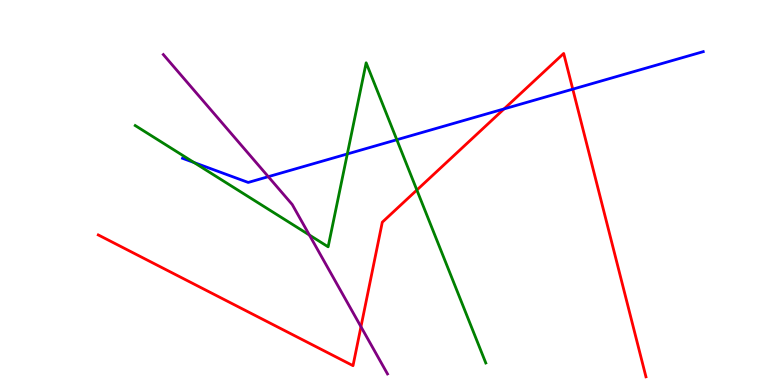[{'lines': ['blue', 'red'], 'intersections': [{'x': 6.5, 'y': 7.17}, {'x': 7.39, 'y': 7.68}]}, {'lines': ['green', 'red'], 'intersections': [{'x': 5.38, 'y': 5.06}]}, {'lines': ['purple', 'red'], 'intersections': [{'x': 4.66, 'y': 1.51}]}, {'lines': ['blue', 'green'], 'intersections': [{'x': 2.5, 'y': 5.78}, {'x': 4.48, 'y': 6.0}, {'x': 5.12, 'y': 6.37}]}, {'lines': ['blue', 'purple'], 'intersections': [{'x': 3.46, 'y': 5.41}]}, {'lines': ['green', 'purple'], 'intersections': [{'x': 3.99, 'y': 3.9}]}]